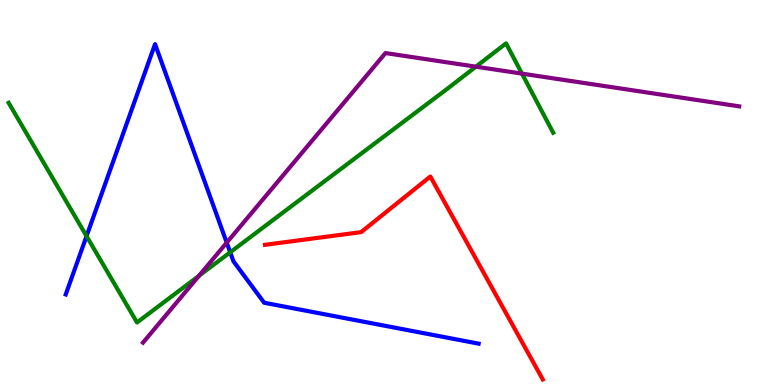[{'lines': ['blue', 'red'], 'intersections': []}, {'lines': ['green', 'red'], 'intersections': []}, {'lines': ['purple', 'red'], 'intersections': []}, {'lines': ['blue', 'green'], 'intersections': [{'x': 1.12, 'y': 3.87}, {'x': 2.97, 'y': 3.45}]}, {'lines': ['blue', 'purple'], 'intersections': [{'x': 2.93, 'y': 3.7}]}, {'lines': ['green', 'purple'], 'intersections': [{'x': 2.57, 'y': 2.83}, {'x': 6.14, 'y': 8.27}, {'x': 6.74, 'y': 8.09}]}]